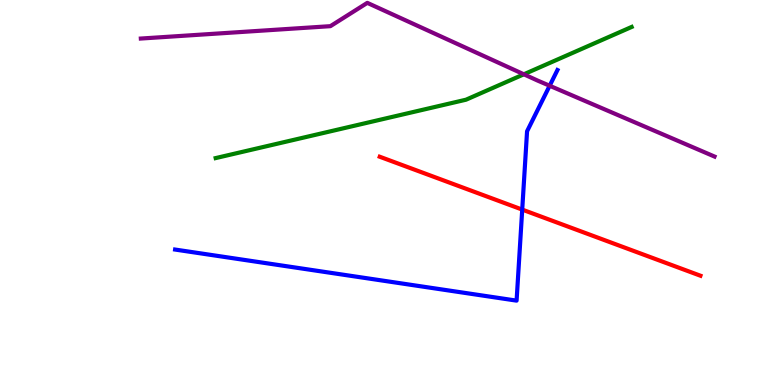[{'lines': ['blue', 'red'], 'intersections': [{'x': 6.74, 'y': 4.56}]}, {'lines': ['green', 'red'], 'intersections': []}, {'lines': ['purple', 'red'], 'intersections': []}, {'lines': ['blue', 'green'], 'intersections': []}, {'lines': ['blue', 'purple'], 'intersections': [{'x': 7.09, 'y': 7.77}]}, {'lines': ['green', 'purple'], 'intersections': [{'x': 6.76, 'y': 8.07}]}]